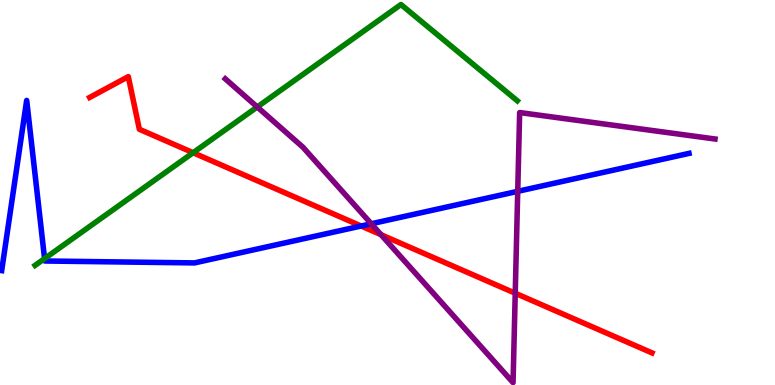[{'lines': ['blue', 'red'], 'intersections': [{'x': 4.66, 'y': 4.13}]}, {'lines': ['green', 'red'], 'intersections': [{'x': 2.49, 'y': 6.03}]}, {'lines': ['purple', 'red'], 'intersections': [{'x': 4.92, 'y': 3.9}, {'x': 6.65, 'y': 2.38}]}, {'lines': ['blue', 'green'], 'intersections': [{'x': 0.575, 'y': 3.28}]}, {'lines': ['blue', 'purple'], 'intersections': [{'x': 4.79, 'y': 4.19}, {'x': 6.68, 'y': 5.03}]}, {'lines': ['green', 'purple'], 'intersections': [{'x': 3.32, 'y': 7.22}]}]